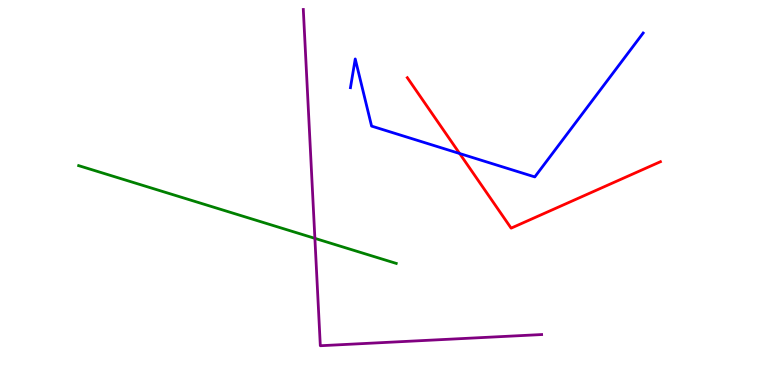[{'lines': ['blue', 'red'], 'intersections': [{'x': 5.93, 'y': 6.01}]}, {'lines': ['green', 'red'], 'intersections': []}, {'lines': ['purple', 'red'], 'intersections': []}, {'lines': ['blue', 'green'], 'intersections': []}, {'lines': ['blue', 'purple'], 'intersections': []}, {'lines': ['green', 'purple'], 'intersections': [{'x': 4.06, 'y': 3.81}]}]